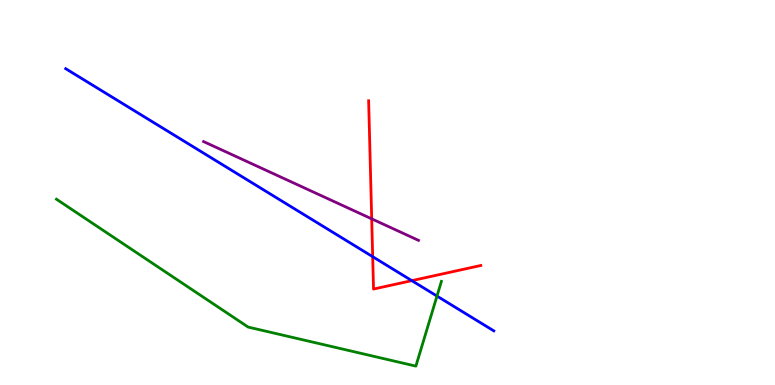[{'lines': ['blue', 'red'], 'intersections': [{'x': 4.81, 'y': 3.33}, {'x': 5.31, 'y': 2.71}]}, {'lines': ['green', 'red'], 'intersections': []}, {'lines': ['purple', 'red'], 'intersections': [{'x': 4.8, 'y': 4.32}]}, {'lines': ['blue', 'green'], 'intersections': [{'x': 5.64, 'y': 2.31}]}, {'lines': ['blue', 'purple'], 'intersections': []}, {'lines': ['green', 'purple'], 'intersections': []}]